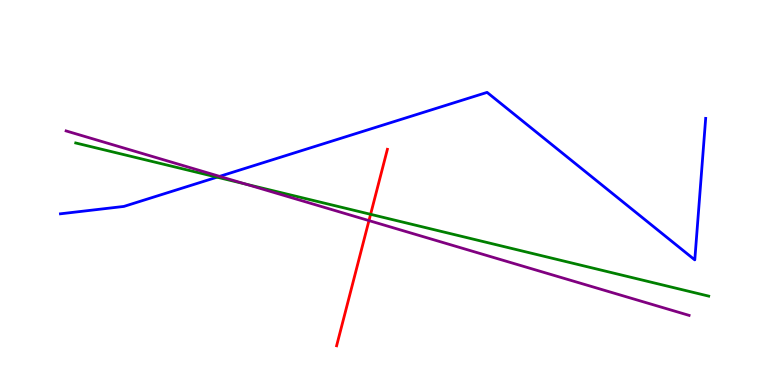[{'lines': ['blue', 'red'], 'intersections': []}, {'lines': ['green', 'red'], 'intersections': [{'x': 4.78, 'y': 4.43}]}, {'lines': ['purple', 'red'], 'intersections': [{'x': 4.76, 'y': 4.27}]}, {'lines': ['blue', 'green'], 'intersections': [{'x': 2.8, 'y': 5.4}]}, {'lines': ['blue', 'purple'], 'intersections': [{'x': 2.83, 'y': 5.42}]}, {'lines': ['green', 'purple'], 'intersections': [{'x': 3.17, 'y': 5.22}]}]